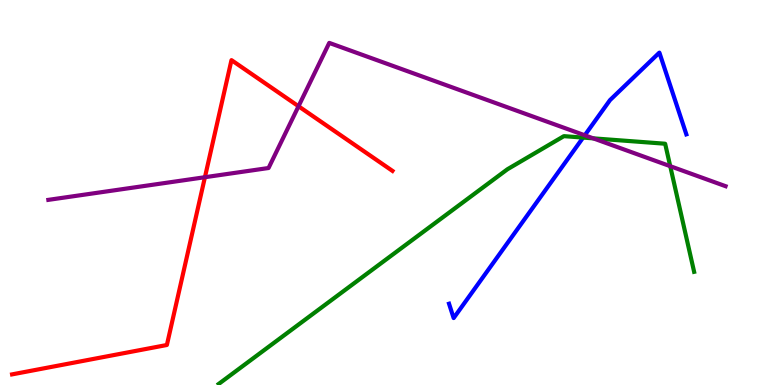[{'lines': ['blue', 'red'], 'intersections': []}, {'lines': ['green', 'red'], 'intersections': []}, {'lines': ['purple', 'red'], 'intersections': [{'x': 2.64, 'y': 5.4}, {'x': 3.85, 'y': 7.24}]}, {'lines': ['blue', 'green'], 'intersections': [{'x': 7.52, 'y': 6.43}]}, {'lines': ['blue', 'purple'], 'intersections': [{'x': 7.55, 'y': 6.49}]}, {'lines': ['green', 'purple'], 'intersections': [{'x': 7.66, 'y': 6.41}, {'x': 8.65, 'y': 5.68}]}]